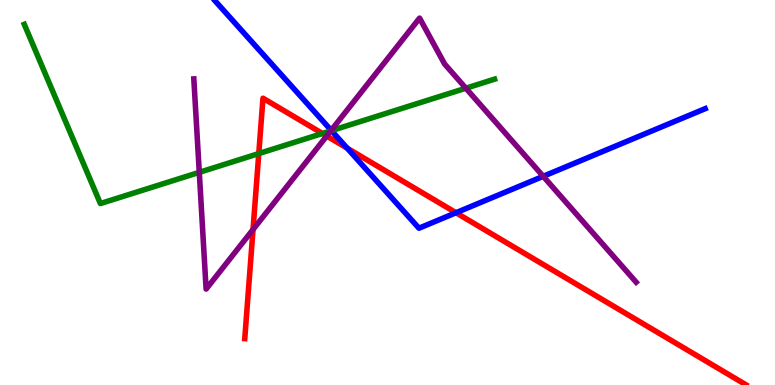[{'lines': ['blue', 'red'], 'intersections': [{'x': 4.48, 'y': 6.15}, {'x': 5.88, 'y': 4.47}]}, {'lines': ['green', 'red'], 'intersections': [{'x': 3.34, 'y': 6.01}, {'x': 4.16, 'y': 6.53}]}, {'lines': ['purple', 'red'], 'intersections': [{'x': 3.26, 'y': 4.04}, {'x': 4.22, 'y': 6.47}]}, {'lines': ['blue', 'green'], 'intersections': [{'x': 4.28, 'y': 6.61}]}, {'lines': ['blue', 'purple'], 'intersections': [{'x': 4.27, 'y': 6.61}, {'x': 7.01, 'y': 5.42}]}, {'lines': ['green', 'purple'], 'intersections': [{'x': 2.57, 'y': 5.52}, {'x': 4.27, 'y': 6.6}, {'x': 6.01, 'y': 7.71}]}]